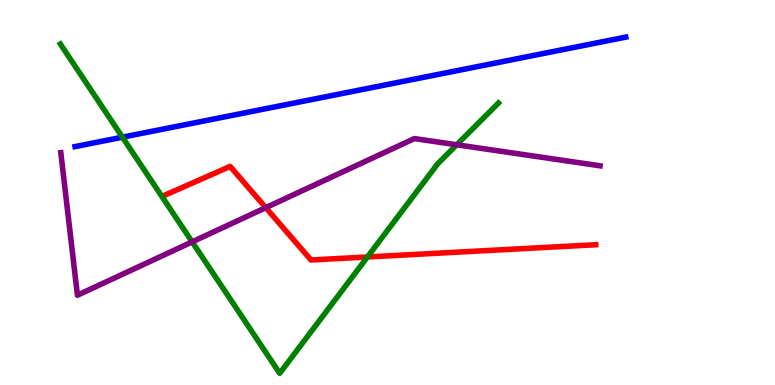[{'lines': ['blue', 'red'], 'intersections': []}, {'lines': ['green', 'red'], 'intersections': [{'x': 4.74, 'y': 3.33}]}, {'lines': ['purple', 'red'], 'intersections': [{'x': 3.43, 'y': 4.61}]}, {'lines': ['blue', 'green'], 'intersections': [{'x': 1.58, 'y': 6.44}]}, {'lines': ['blue', 'purple'], 'intersections': []}, {'lines': ['green', 'purple'], 'intersections': [{'x': 2.48, 'y': 3.72}, {'x': 5.89, 'y': 6.24}]}]